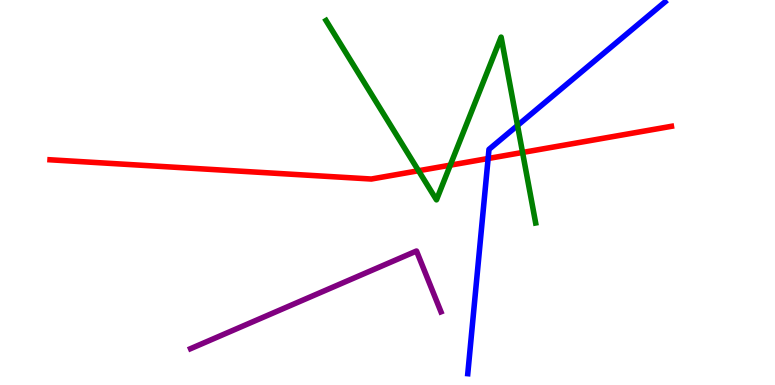[{'lines': ['blue', 'red'], 'intersections': [{'x': 6.3, 'y': 5.88}]}, {'lines': ['green', 'red'], 'intersections': [{'x': 5.4, 'y': 5.57}, {'x': 5.81, 'y': 5.71}, {'x': 6.74, 'y': 6.04}]}, {'lines': ['purple', 'red'], 'intersections': []}, {'lines': ['blue', 'green'], 'intersections': [{'x': 6.68, 'y': 6.74}]}, {'lines': ['blue', 'purple'], 'intersections': []}, {'lines': ['green', 'purple'], 'intersections': []}]